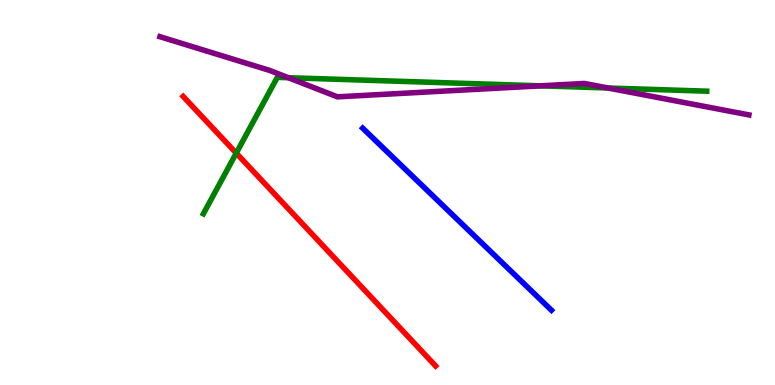[{'lines': ['blue', 'red'], 'intersections': []}, {'lines': ['green', 'red'], 'intersections': [{'x': 3.05, 'y': 6.02}]}, {'lines': ['purple', 'red'], 'intersections': []}, {'lines': ['blue', 'green'], 'intersections': []}, {'lines': ['blue', 'purple'], 'intersections': []}, {'lines': ['green', 'purple'], 'intersections': [{'x': 3.72, 'y': 7.98}, {'x': 6.98, 'y': 7.77}, {'x': 7.85, 'y': 7.71}]}]